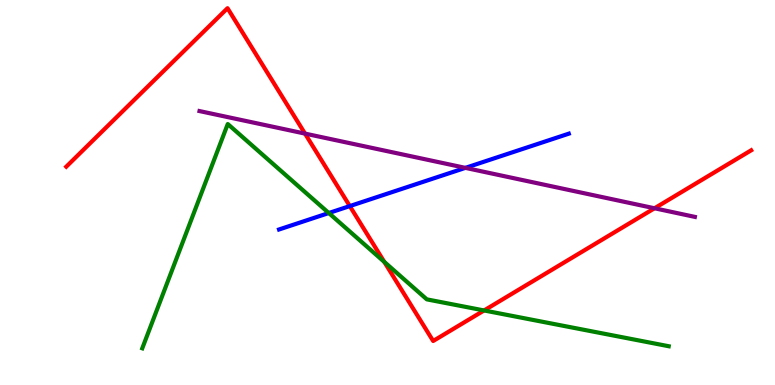[{'lines': ['blue', 'red'], 'intersections': [{'x': 4.51, 'y': 4.65}]}, {'lines': ['green', 'red'], 'intersections': [{'x': 4.96, 'y': 3.2}, {'x': 6.25, 'y': 1.94}]}, {'lines': ['purple', 'red'], 'intersections': [{'x': 3.94, 'y': 6.53}, {'x': 8.45, 'y': 4.59}]}, {'lines': ['blue', 'green'], 'intersections': [{'x': 4.24, 'y': 4.47}]}, {'lines': ['blue', 'purple'], 'intersections': [{'x': 6.0, 'y': 5.64}]}, {'lines': ['green', 'purple'], 'intersections': []}]